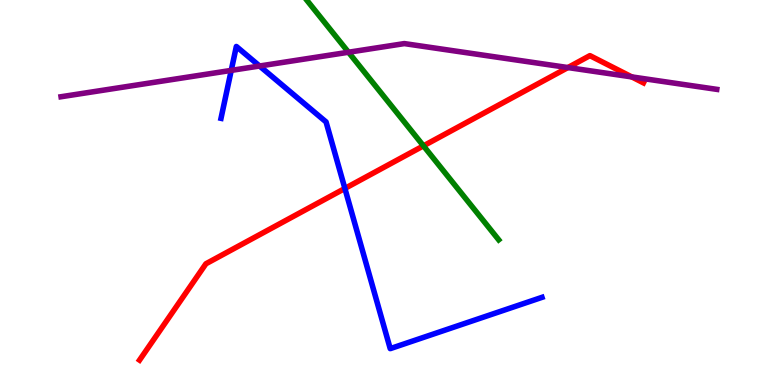[{'lines': ['blue', 'red'], 'intersections': [{'x': 4.45, 'y': 5.11}]}, {'lines': ['green', 'red'], 'intersections': [{'x': 5.46, 'y': 6.21}]}, {'lines': ['purple', 'red'], 'intersections': [{'x': 7.33, 'y': 8.25}, {'x': 8.15, 'y': 8.0}]}, {'lines': ['blue', 'green'], 'intersections': []}, {'lines': ['blue', 'purple'], 'intersections': [{'x': 2.98, 'y': 8.17}, {'x': 3.35, 'y': 8.29}]}, {'lines': ['green', 'purple'], 'intersections': [{'x': 4.5, 'y': 8.64}]}]